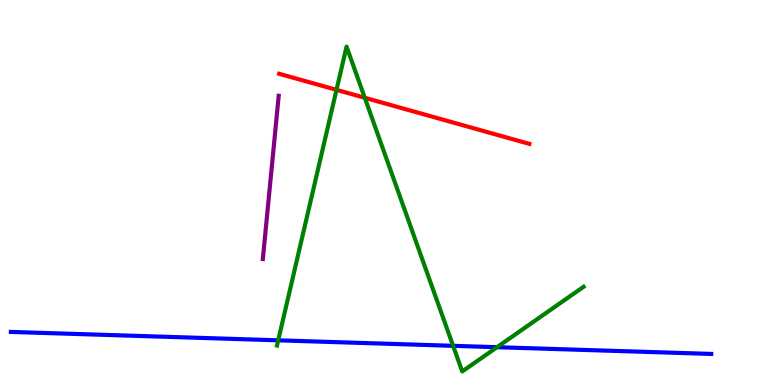[{'lines': ['blue', 'red'], 'intersections': []}, {'lines': ['green', 'red'], 'intersections': [{'x': 4.34, 'y': 7.67}, {'x': 4.71, 'y': 7.46}]}, {'lines': ['purple', 'red'], 'intersections': []}, {'lines': ['blue', 'green'], 'intersections': [{'x': 3.59, 'y': 1.16}, {'x': 5.85, 'y': 1.02}, {'x': 6.41, 'y': 0.982}]}, {'lines': ['blue', 'purple'], 'intersections': []}, {'lines': ['green', 'purple'], 'intersections': []}]